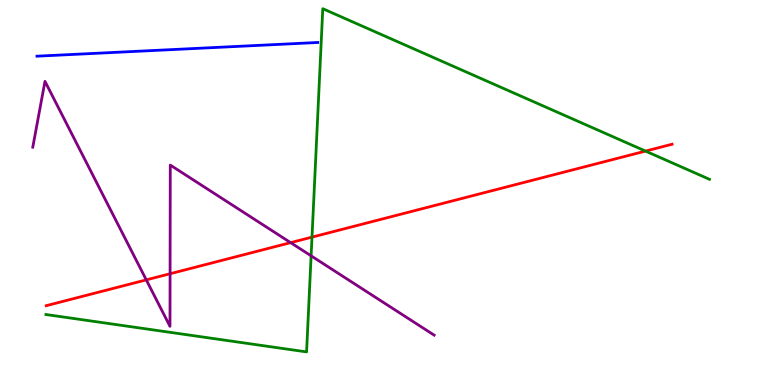[{'lines': ['blue', 'red'], 'intersections': []}, {'lines': ['green', 'red'], 'intersections': [{'x': 4.03, 'y': 3.84}, {'x': 8.33, 'y': 6.08}]}, {'lines': ['purple', 'red'], 'intersections': [{'x': 1.89, 'y': 2.73}, {'x': 2.19, 'y': 2.89}, {'x': 3.75, 'y': 3.7}]}, {'lines': ['blue', 'green'], 'intersections': []}, {'lines': ['blue', 'purple'], 'intersections': []}, {'lines': ['green', 'purple'], 'intersections': [{'x': 4.01, 'y': 3.35}]}]